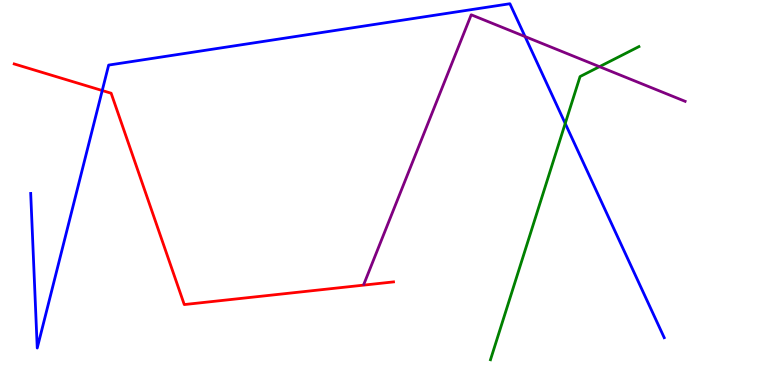[{'lines': ['blue', 'red'], 'intersections': [{'x': 1.32, 'y': 7.65}]}, {'lines': ['green', 'red'], 'intersections': []}, {'lines': ['purple', 'red'], 'intersections': []}, {'lines': ['blue', 'green'], 'intersections': [{'x': 7.29, 'y': 6.79}]}, {'lines': ['blue', 'purple'], 'intersections': [{'x': 6.78, 'y': 9.05}]}, {'lines': ['green', 'purple'], 'intersections': [{'x': 7.74, 'y': 8.27}]}]